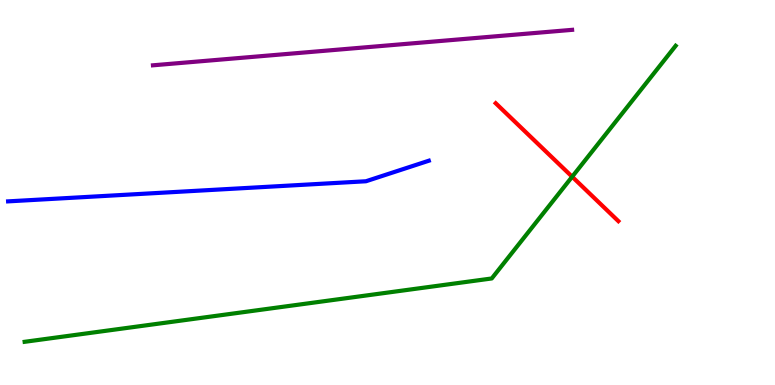[{'lines': ['blue', 'red'], 'intersections': []}, {'lines': ['green', 'red'], 'intersections': [{'x': 7.38, 'y': 5.41}]}, {'lines': ['purple', 'red'], 'intersections': []}, {'lines': ['blue', 'green'], 'intersections': []}, {'lines': ['blue', 'purple'], 'intersections': []}, {'lines': ['green', 'purple'], 'intersections': []}]